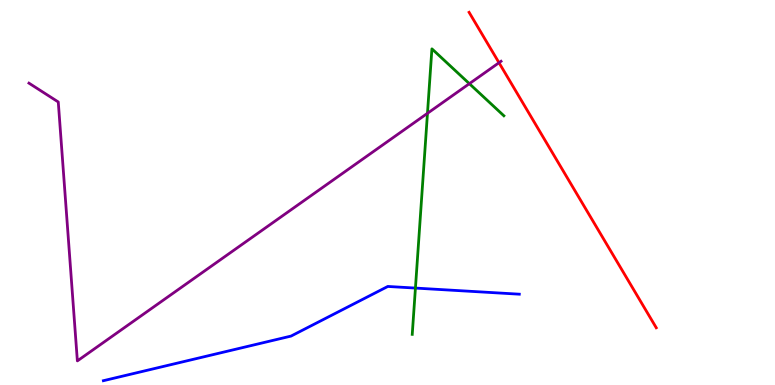[{'lines': ['blue', 'red'], 'intersections': []}, {'lines': ['green', 'red'], 'intersections': []}, {'lines': ['purple', 'red'], 'intersections': [{'x': 6.44, 'y': 8.37}]}, {'lines': ['blue', 'green'], 'intersections': [{'x': 5.36, 'y': 2.52}]}, {'lines': ['blue', 'purple'], 'intersections': []}, {'lines': ['green', 'purple'], 'intersections': [{'x': 5.52, 'y': 7.06}, {'x': 6.06, 'y': 7.83}]}]